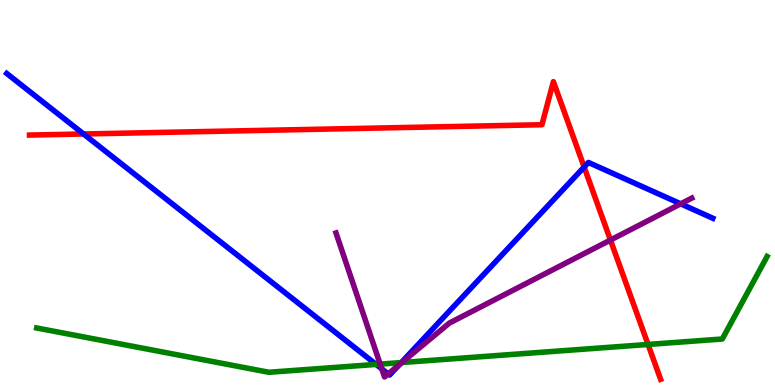[{'lines': ['blue', 'red'], 'intersections': [{'x': 1.08, 'y': 6.52}, {'x': 7.54, 'y': 5.66}]}, {'lines': ['green', 'red'], 'intersections': [{'x': 8.36, 'y': 1.05}]}, {'lines': ['purple', 'red'], 'intersections': [{'x': 7.88, 'y': 3.77}]}, {'lines': ['blue', 'green'], 'intersections': [{'x': 4.85, 'y': 0.535}, {'x': 5.18, 'y': 0.583}]}, {'lines': ['blue', 'purple'], 'intersections': [{'x': 4.93, 'y': 0.419}, {'x': 5.01, 'y': 0.288}, {'x': 5.15, 'y': 0.529}, {'x': 8.78, 'y': 4.71}]}, {'lines': ['green', 'purple'], 'intersections': [{'x': 4.91, 'y': 0.543}, {'x': 5.19, 'y': 0.584}]}]